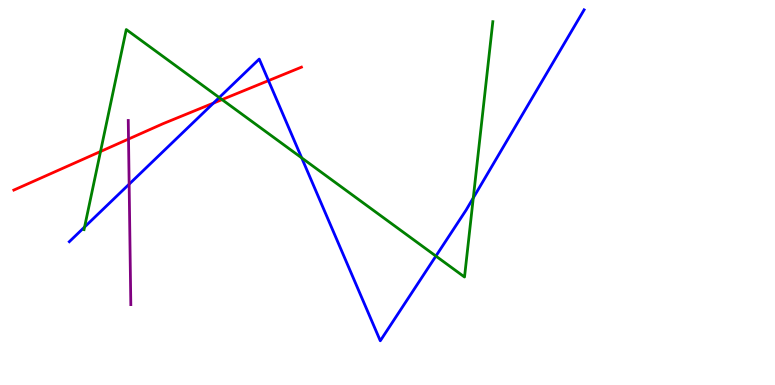[{'lines': ['blue', 'red'], 'intersections': [{'x': 2.75, 'y': 7.32}, {'x': 3.46, 'y': 7.91}]}, {'lines': ['green', 'red'], 'intersections': [{'x': 1.3, 'y': 6.06}, {'x': 2.86, 'y': 7.41}]}, {'lines': ['purple', 'red'], 'intersections': [{'x': 1.66, 'y': 6.39}]}, {'lines': ['blue', 'green'], 'intersections': [{'x': 1.09, 'y': 4.1}, {'x': 2.83, 'y': 7.47}, {'x': 3.89, 'y': 5.9}, {'x': 5.62, 'y': 3.35}, {'x': 6.11, 'y': 4.86}]}, {'lines': ['blue', 'purple'], 'intersections': [{'x': 1.67, 'y': 5.22}]}, {'lines': ['green', 'purple'], 'intersections': []}]